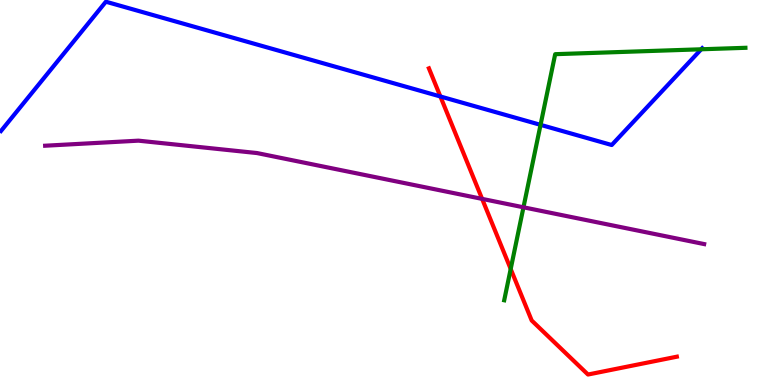[{'lines': ['blue', 'red'], 'intersections': [{'x': 5.68, 'y': 7.49}]}, {'lines': ['green', 'red'], 'intersections': [{'x': 6.59, 'y': 3.01}]}, {'lines': ['purple', 'red'], 'intersections': [{'x': 6.22, 'y': 4.83}]}, {'lines': ['blue', 'green'], 'intersections': [{'x': 6.97, 'y': 6.76}, {'x': 9.05, 'y': 8.72}]}, {'lines': ['blue', 'purple'], 'intersections': []}, {'lines': ['green', 'purple'], 'intersections': [{'x': 6.75, 'y': 4.62}]}]